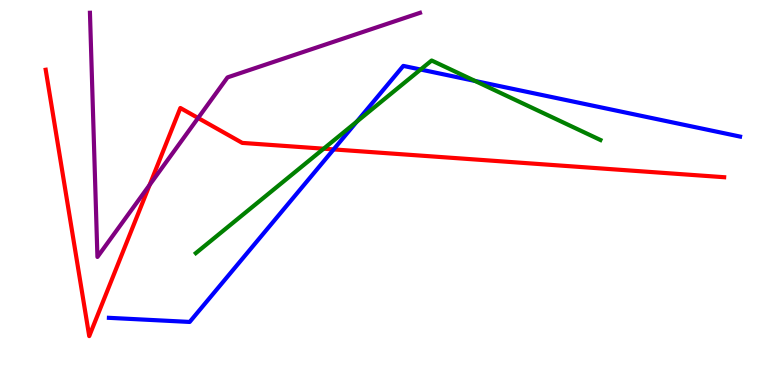[{'lines': ['blue', 'red'], 'intersections': [{'x': 4.3, 'y': 6.12}]}, {'lines': ['green', 'red'], 'intersections': [{'x': 4.18, 'y': 6.14}]}, {'lines': ['purple', 'red'], 'intersections': [{'x': 1.93, 'y': 5.2}, {'x': 2.56, 'y': 6.93}]}, {'lines': ['blue', 'green'], 'intersections': [{'x': 4.6, 'y': 6.84}, {'x': 5.43, 'y': 8.19}, {'x': 6.13, 'y': 7.9}]}, {'lines': ['blue', 'purple'], 'intersections': []}, {'lines': ['green', 'purple'], 'intersections': []}]